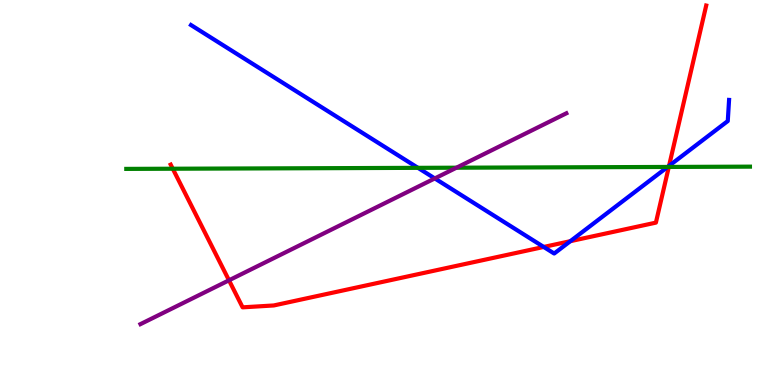[{'lines': ['blue', 'red'], 'intersections': [{'x': 7.02, 'y': 3.59}, {'x': 7.36, 'y': 3.74}, {'x': 8.63, 'y': 5.69}]}, {'lines': ['green', 'red'], 'intersections': [{'x': 2.23, 'y': 5.62}, {'x': 8.63, 'y': 5.66}]}, {'lines': ['purple', 'red'], 'intersections': [{'x': 2.95, 'y': 2.72}]}, {'lines': ['blue', 'green'], 'intersections': [{'x': 5.39, 'y': 5.64}, {'x': 8.61, 'y': 5.66}]}, {'lines': ['blue', 'purple'], 'intersections': [{'x': 5.61, 'y': 5.37}]}, {'lines': ['green', 'purple'], 'intersections': [{'x': 5.89, 'y': 5.64}]}]